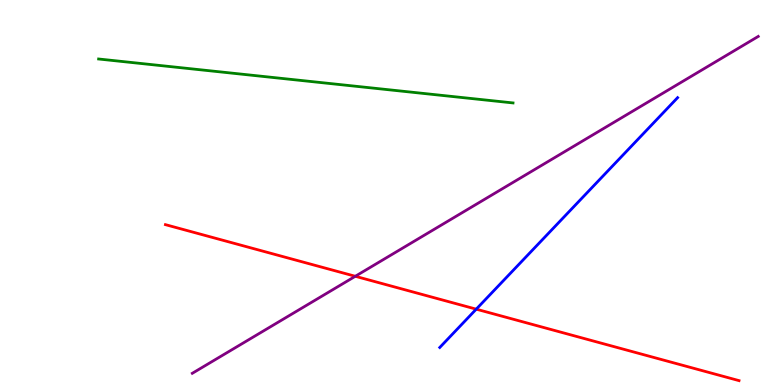[{'lines': ['blue', 'red'], 'intersections': [{'x': 6.15, 'y': 1.97}]}, {'lines': ['green', 'red'], 'intersections': []}, {'lines': ['purple', 'red'], 'intersections': [{'x': 4.58, 'y': 2.82}]}, {'lines': ['blue', 'green'], 'intersections': []}, {'lines': ['blue', 'purple'], 'intersections': []}, {'lines': ['green', 'purple'], 'intersections': []}]